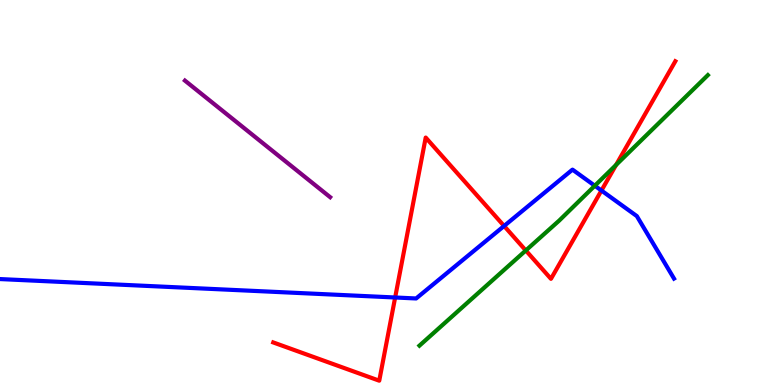[{'lines': ['blue', 'red'], 'intersections': [{'x': 5.1, 'y': 2.27}, {'x': 6.5, 'y': 4.13}, {'x': 7.76, 'y': 5.05}]}, {'lines': ['green', 'red'], 'intersections': [{'x': 6.78, 'y': 3.49}, {'x': 7.95, 'y': 5.72}]}, {'lines': ['purple', 'red'], 'intersections': []}, {'lines': ['blue', 'green'], 'intersections': [{'x': 7.67, 'y': 5.18}]}, {'lines': ['blue', 'purple'], 'intersections': []}, {'lines': ['green', 'purple'], 'intersections': []}]